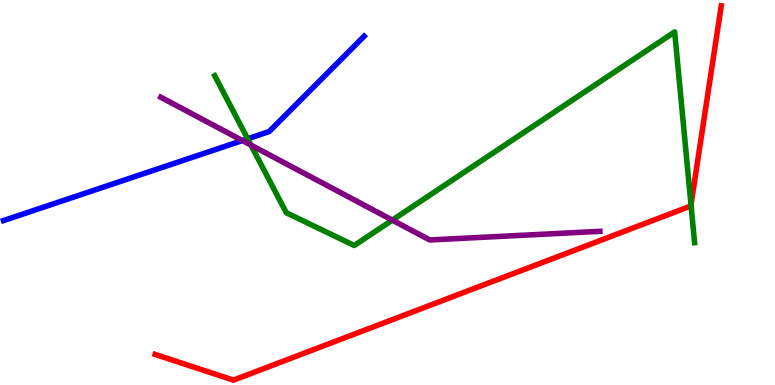[{'lines': ['blue', 'red'], 'intersections': []}, {'lines': ['green', 'red'], 'intersections': [{'x': 8.92, 'y': 4.68}]}, {'lines': ['purple', 'red'], 'intersections': []}, {'lines': ['blue', 'green'], 'intersections': [{'x': 3.2, 'y': 6.4}]}, {'lines': ['blue', 'purple'], 'intersections': [{'x': 3.13, 'y': 6.35}]}, {'lines': ['green', 'purple'], 'intersections': [{'x': 3.24, 'y': 6.23}, {'x': 5.06, 'y': 4.28}]}]